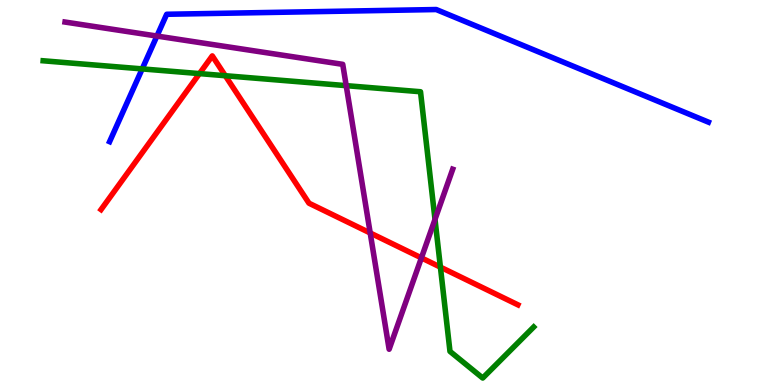[{'lines': ['blue', 'red'], 'intersections': []}, {'lines': ['green', 'red'], 'intersections': [{'x': 2.57, 'y': 8.09}, {'x': 2.91, 'y': 8.03}, {'x': 5.68, 'y': 3.06}]}, {'lines': ['purple', 'red'], 'intersections': [{'x': 4.78, 'y': 3.95}, {'x': 5.44, 'y': 3.3}]}, {'lines': ['blue', 'green'], 'intersections': [{'x': 1.83, 'y': 8.21}]}, {'lines': ['blue', 'purple'], 'intersections': [{'x': 2.02, 'y': 9.06}]}, {'lines': ['green', 'purple'], 'intersections': [{'x': 4.47, 'y': 7.78}, {'x': 5.61, 'y': 4.3}]}]